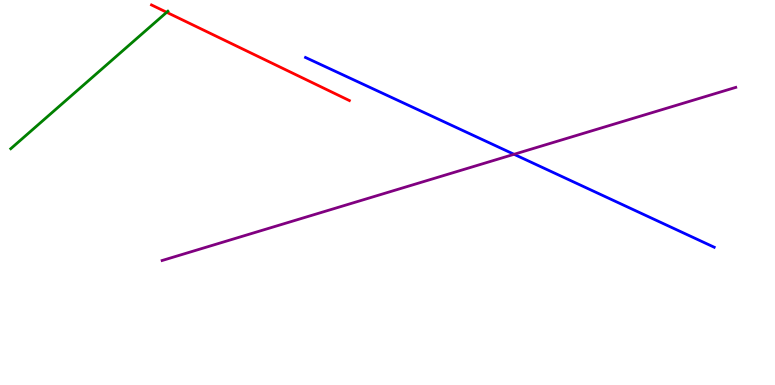[{'lines': ['blue', 'red'], 'intersections': []}, {'lines': ['green', 'red'], 'intersections': [{'x': 2.15, 'y': 9.68}]}, {'lines': ['purple', 'red'], 'intersections': []}, {'lines': ['blue', 'green'], 'intersections': []}, {'lines': ['blue', 'purple'], 'intersections': [{'x': 6.63, 'y': 5.99}]}, {'lines': ['green', 'purple'], 'intersections': []}]